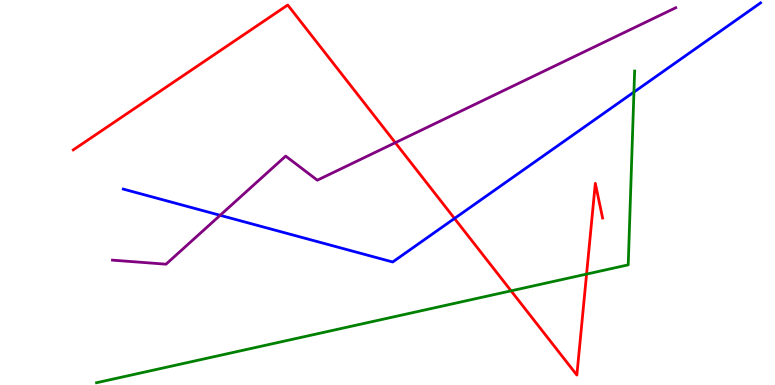[{'lines': ['blue', 'red'], 'intersections': [{'x': 5.86, 'y': 4.33}]}, {'lines': ['green', 'red'], 'intersections': [{'x': 6.59, 'y': 2.45}, {'x': 7.57, 'y': 2.88}]}, {'lines': ['purple', 'red'], 'intersections': [{'x': 5.1, 'y': 6.29}]}, {'lines': ['blue', 'green'], 'intersections': [{'x': 8.18, 'y': 7.61}]}, {'lines': ['blue', 'purple'], 'intersections': [{'x': 2.84, 'y': 4.41}]}, {'lines': ['green', 'purple'], 'intersections': []}]